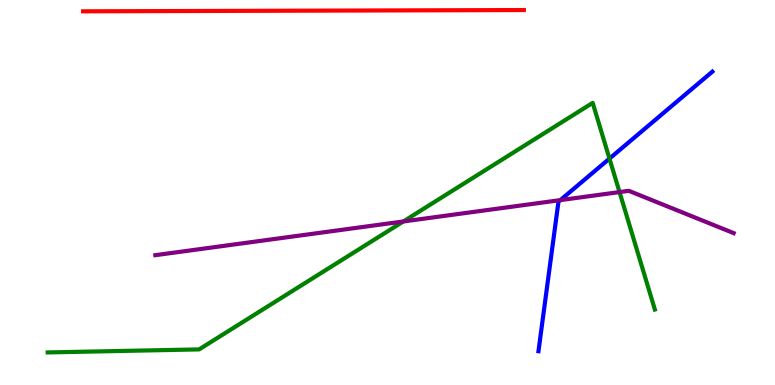[{'lines': ['blue', 'red'], 'intersections': []}, {'lines': ['green', 'red'], 'intersections': []}, {'lines': ['purple', 'red'], 'intersections': []}, {'lines': ['blue', 'green'], 'intersections': [{'x': 7.86, 'y': 5.88}]}, {'lines': ['blue', 'purple'], 'intersections': [{'x': 7.23, 'y': 4.8}]}, {'lines': ['green', 'purple'], 'intersections': [{'x': 5.2, 'y': 4.25}, {'x': 7.99, 'y': 5.01}]}]